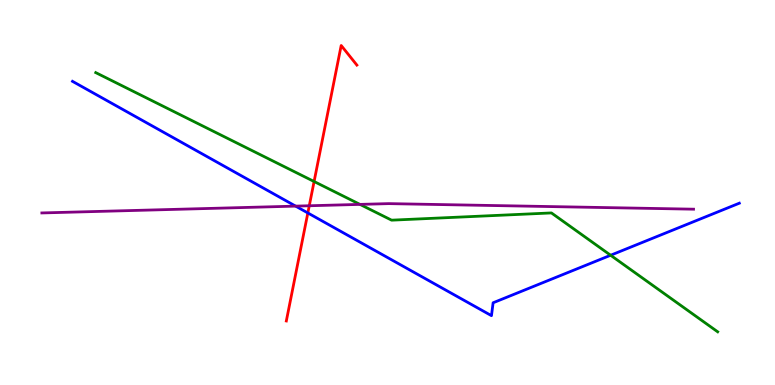[{'lines': ['blue', 'red'], 'intersections': [{'x': 3.97, 'y': 4.47}]}, {'lines': ['green', 'red'], 'intersections': [{'x': 4.05, 'y': 5.29}]}, {'lines': ['purple', 'red'], 'intersections': [{'x': 3.99, 'y': 4.66}]}, {'lines': ['blue', 'green'], 'intersections': [{'x': 7.88, 'y': 3.37}]}, {'lines': ['blue', 'purple'], 'intersections': [{'x': 3.81, 'y': 4.65}]}, {'lines': ['green', 'purple'], 'intersections': [{'x': 4.64, 'y': 4.69}]}]